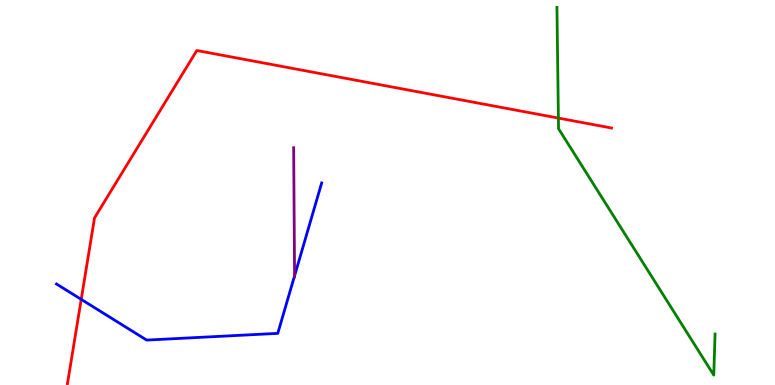[{'lines': ['blue', 'red'], 'intersections': [{'x': 1.05, 'y': 2.22}]}, {'lines': ['green', 'red'], 'intersections': [{'x': 7.21, 'y': 6.93}]}, {'lines': ['purple', 'red'], 'intersections': []}, {'lines': ['blue', 'green'], 'intersections': []}, {'lines': ['blue', 'purple'], 'intersections': [{'x': 3.8, 'y': 2.84}]}, {'lines': ['green', 'purple'], 'intersections': []}]